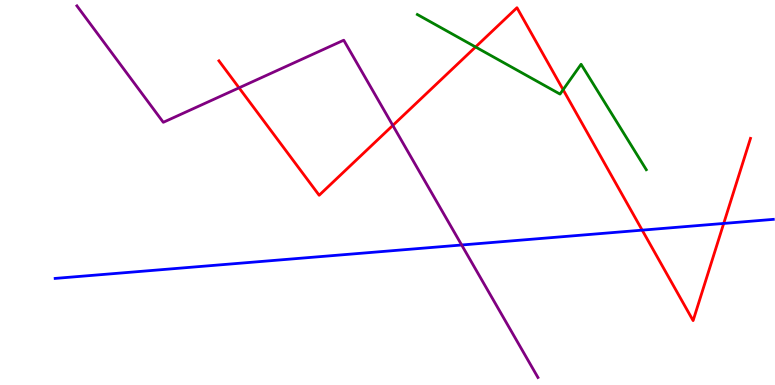[{'lines': ['blue', 'red'], 'intersections': [{'x': 8.29, 'y': 4.02}, {'x': 9.34, 'y': 4.2}]}, {'lines': ['green', 'red'], 'intersections': [{'x': 6.14, 'y': 8.78}, {'x': 7.27, 'y': 7.67}]}, {'lines': ['purple', 'red'], 'intersections': [{'x': 3.08, 'y': 7.72}, {'x': 5.07, 'y': 6.74}]}, {'lines': ['blue', 'green'], 'intersections': []}, {'lines': ['blue', 'purple'], 'intersections': [{'x': 5.96, 'y': 3.64}]}, {'lines': ['green', 'purple'], 'intersections': []}]